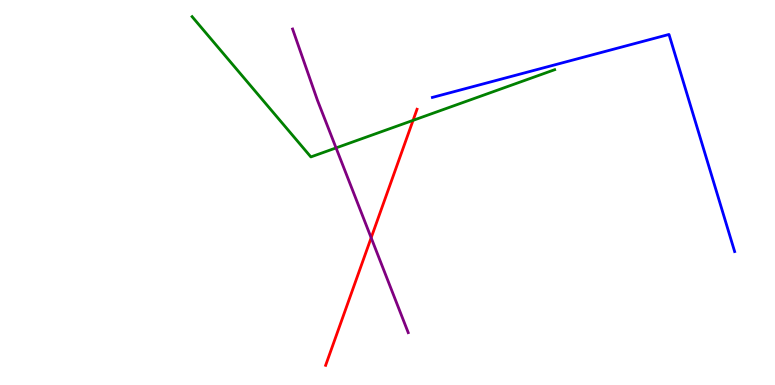[{'lines': ['blue', 'red'], 'intersections': []}, {'lines': ['green', 'red'], 'intersections': [{'x': 5.33, 'y': 6.87}]}, {'lines': ['purple', 'red'], 'intersections': [{'x': 4.79, 'y': 3.82}]}, {'lines': ['blue', 'green'], 'intersections': []}, {'lines': ['blue', 'purple'], 'intersections': []}, {'lines': ['green', 'purple'], 'intersections': [{'x': 4.34, 'y': 6.16}]}]